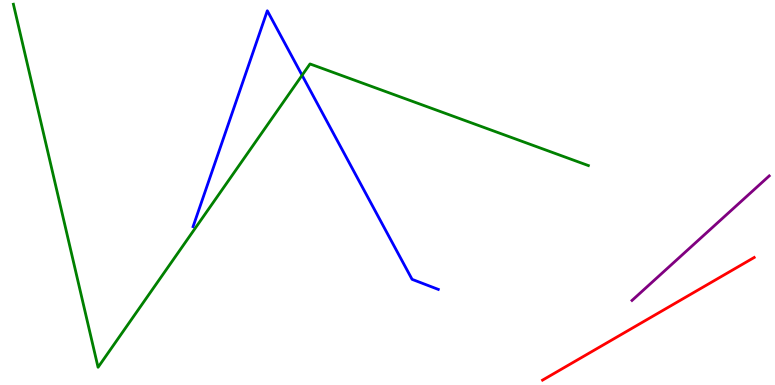[{'lines': ['blue', 'red'], 'intersections': []}, {'lines': ['green', 'red'], 'intersections': []}, {'lines': ['purple', 'red'], 'intersections': []}, {'lines': ['blue', 'green'], 'intersections': [{'x': 3.9, 'y': 8.04}]}, {'lines': ['blue', 'purple'], 'intersections': []}, {'lines': ['green', 'purple'], 'intersections': []}]